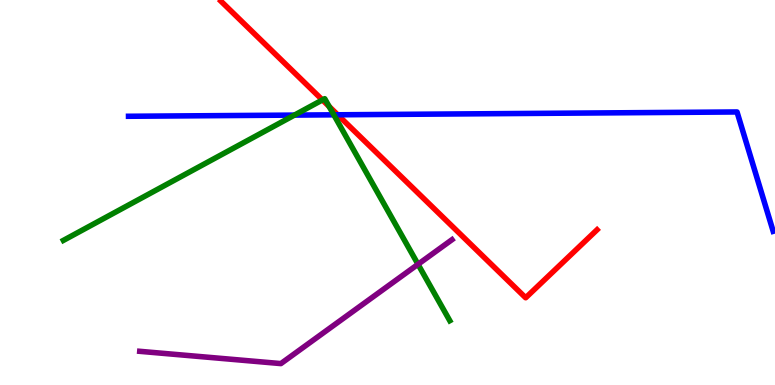[{'lines': ['blue', 'red'], 'intersections': [{'x': 4.36, 'y': 7.02}]}, {'lines': ['green', 'red'], 'intersections': [{'x': 4.16, 'y': 7.4}, {'x': 4.25, 'y': 7.24}]}, {'lines': ['purple', 'red'], 'intersections': []}, {'lines': ['blue', 'green'], 'intersections': [{'x': 3.8, 'y': 7.01}, {'x': 4.31, 'y': 7.02}]}, {'lines': ['blue', 'purple'], 'intersections': []}, {'lines': ['green', 'purple'], 'intersections': [{'x': 5.39, 'y': 3.14}]}]